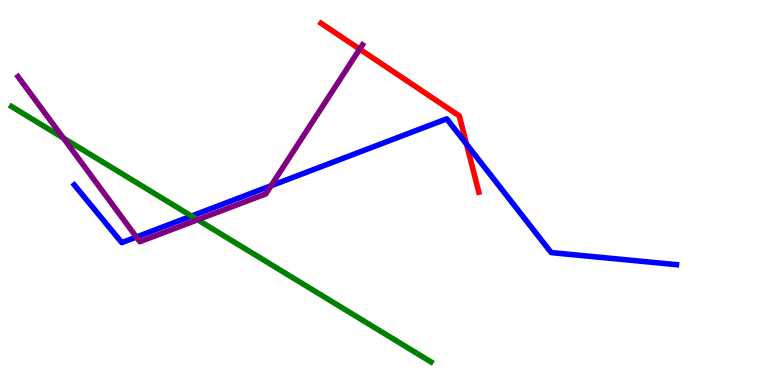[{'lines': ['blue', 'red'], 'intersections': [{'x': 6.02, 'y': 6.25}]}, {'lines': ['green', 'red'], 'intersections': []}, {'lines': ['purple', 'red'], 'intersections': [{'x': 4.64, 'y': 8.72}]}, {'lines': ['blue', 'green'], 'intersections': [{'x': 2.47, 'y': 4.39}]}, {'lines': ['blue', 'purple'], 'intersections': [{'x': 1.76, 'y': 3.84}, {'x': 3.5, 'y': 5.18}]}, {'lines': ['green', 'purple'], 'intersections': [{'x': 0.818, 'y': 6.41}, {'x': 2.55, 'y': 4.29}]}]